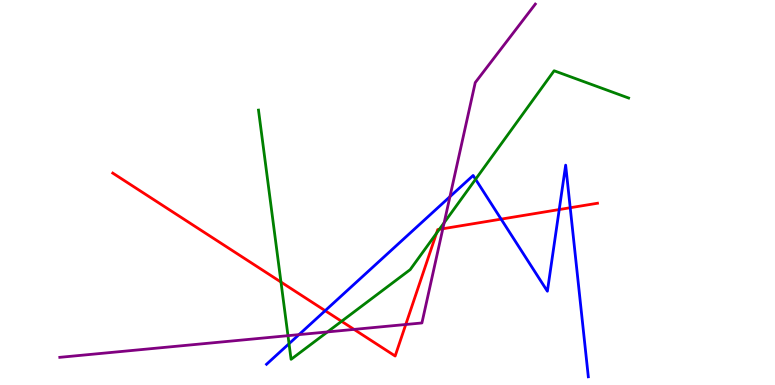[{'lines': ['blue', 'red'], 'intersections': [{'x': 4.2, 'y': 1.93}, {'x': 6.47, 'y': 4.31}, {'x': 7.22, 'y': 4.56}, {'x': 7.36, 'y': 4.6}]}, {'lines': ['green', 'red'], 'intersections': [{'x': 3.63, 'y': 2.67}, {'x': 4.41, 'y': 1.65}, {'x': 5.63, 'y': 3.94}, {'x': 5.67, 'y': 4.04}]}, {'lines': ['purple', 'red'], 'intersections': [{'x': 4.57, 'y': 1.44}, {'x': 5.24, 'y': 1.57}, {'x': 5.71, 'y': 4.06}]}, {'lines': ['blue', 'green'], 'intersections': [{'x': 3.73, 'y': 1.07}, {'x': 6.14, 'y': 5.34}]}, {'lines': ['blue', 'purple'], 'intersections': [{'x': 3.86, 'y': 1.31}, {'x': 5.81, 'y': 4.89}]}, {'lines': ['green', 'purple'], 'intersections': [{'x': 3.72, 'y': 1.28}, {'x': 4.23, 'y': 1.38}, {'x': 5.73, 'y': 4.22}]}]